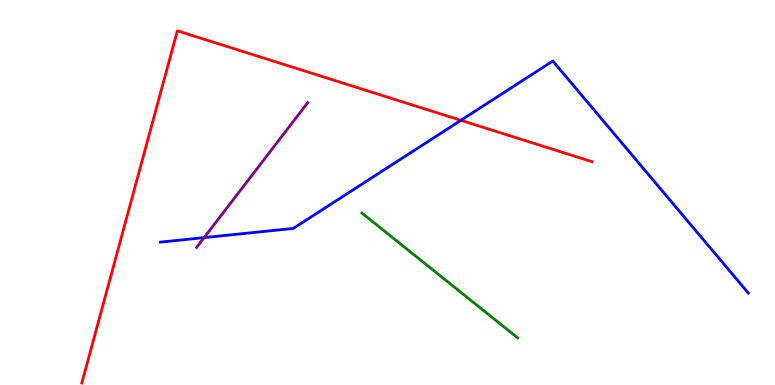[{'lines': ['blue', 'red'], 'intersections': [{'x': 5.95, 'y': 6.88}]}, {'lines': ['green', 'red'], 'intersections': []}, {'lines': ['purple', 'red'], 'intersections': []}, {'lines': ['blue', 'green'], 'intersections': []}, {'lines': ['blue', 'purple'], 'intersections': [{'x': 2.63, 'y': 3.83}]}, {'lines': ['green', 'purple'], 'intersections': []}]